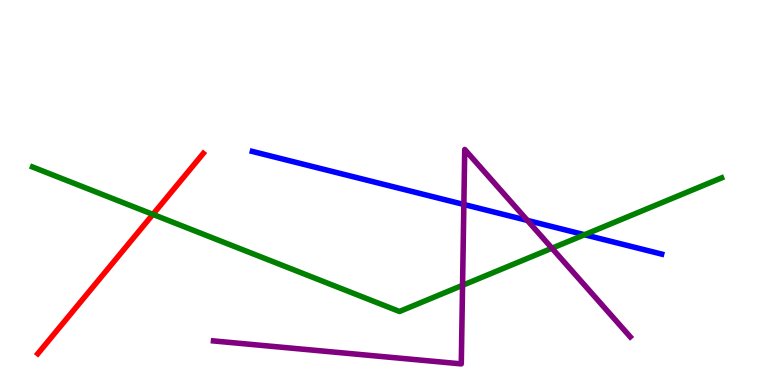[{'lines': ['blue', 'red'], 'intersections': []}, {'lines': ['green', 'red'], 'intersections': [{'x': 1.97, 'y': 4.43}]}, {'lines': ['purple', 'red'], 'intersections': []}, {'lines': ['blue', 'green'], 'intersections': [{'x': 7.54, 'y': 3.9}]}, {'lines': ['blue', 'purple'], 'intersections': [{'x': 5.99, 'y': 4.69}, {'x': 6.8, 'y': 4.28}]}, {'lines': ['green', 'purple'], 'intersections': [{'x': 5.97, 'y': 2.59}, {'x': 7.12, 'y': 3.55}]}]